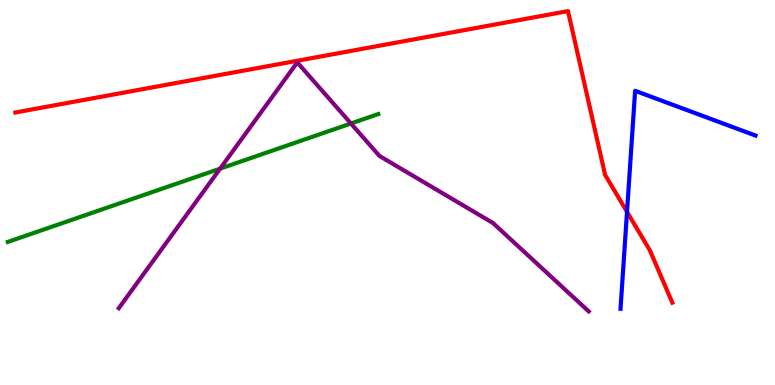[{'lines': ['blue', 'red'], 'intersections': [{'x': 8.09, 'y': 4.5}]}, {'lines': ['green', 'red'], 'intersections': []}, {'lines': ['purple', 'red'], 'intersections': []}, {'lines': ['blue', 'green'], 'intersections': []}, {'lines': ['blue', 'purple'], 'intersections': []}, {'lines': ['green', 'purple'], 'intersections': [{'x': 2.84, 'y': 5.62}, {'x': 4.53, 'y': 6.79}]}]